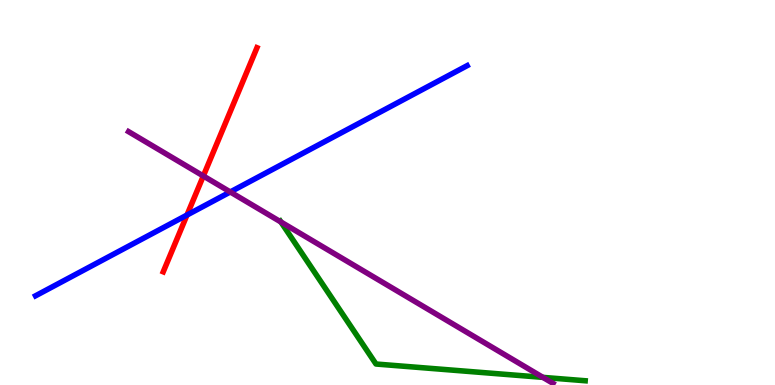[{'lines': ['blue', 'red'], 'intersections': [{'x': 2.41, 'y': 4.41}]}, {'lines': ['green', 'red'], 'intersections': []}, {'lines': ['purple', 'red'], 'intersections': [{'x': 2.62, 'y': 5.43}]}, {'lines': ['blue', 'green'], 'intersections': []}, {'lines': ['blue', 'purple'], 'intersections': [{'x': 2.97, 'y': 5.01}]}, {'lines': ['green', 'purple'], 'intersections': [{'x': 3.62, 'y': 4.23}, {'x': 7.01, 'y': 0.198}]}]